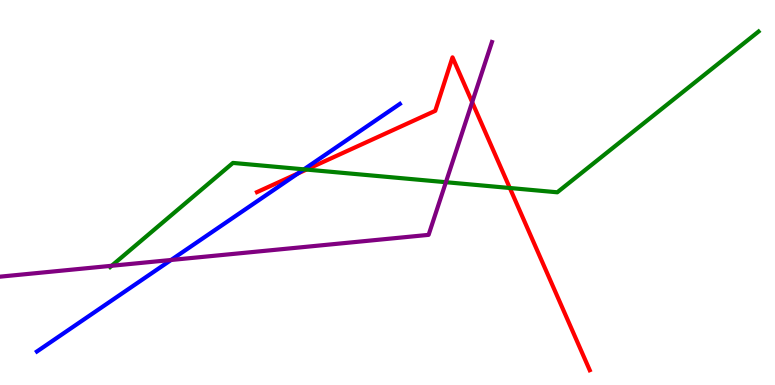[{'lines': ['blue', 'red'], 'intersections': [{'x': 3.84, 'y': 5.49}]}, {'lines': ['green', 'red'], 'intersections': [{'x': 3.95, 'y': 5.6}, {'x': 6.58, 'y': 5.12}]}, {'lines': ['purple', 'red'], 'intersections': [{'x': 6.09, 'y': 7.35}]}, {'lines': ['blue', 'green'], 'intersections': [{'x': 3.92, 'y': 5.6}]}, {'lines': ['blue', 'purple'], 'intersections': [{'x': 2.21, 'y': 3.25}]}, {'lines': ['green', 'purple'], 'intersections': [{'x': 1.44, 'y': 3.1}, {'x': 5.75, 'y': 5.27}]}]